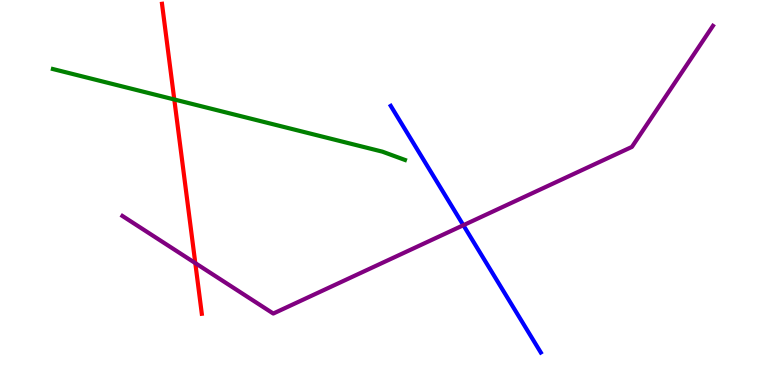[{'lines': ['blue', 'red'], 'intersections': []}, {'lines': ['green', 'red'], 'intersections': [{'x': 2.25, 'y': 7.42}]}, {'lines': ['purple', 'red'], 'intersections': [{'x': 2.52, 'y': 3.17}]}, {'lines': ['blue', 'green'], 'intersections': []}, {'lines': ['blue', 'purple'], 'intersections': [{'x': 5.98, 'y': 4.15}]}, {'lines': ['green', 'purple'], 'intersections': []}]